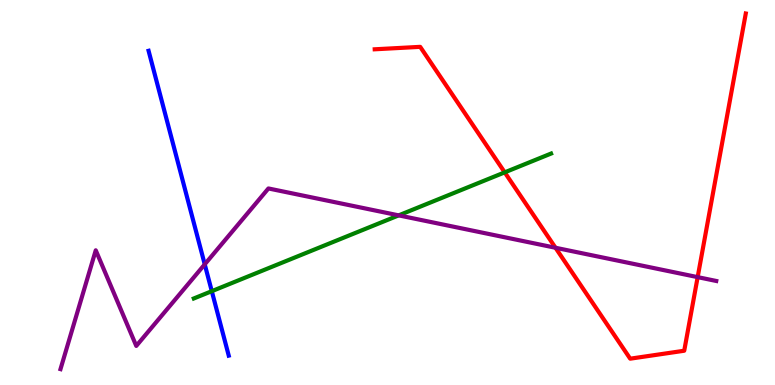[{'lines': ['blue', 'red'], 'intersections': []}, {'lines': ['green', 'red'], 'intersections': [{'x': 6.51, 'y': 5.52}]}, {'lines': ['purple', 'red'], 'intersections': [{'x': 7.17, 'y': 3.56}, {'x': 9.0, 'y': 2.8}]}, {'lines': ['blue', 'green'], 'intersections': [{'x': 2.73, 'y': 2.44}]}, {'lines': ['blue', 'purple'], 'intersections': [{'x': 2.64, 'y': 3.13}]}, {'lines': ['green', 'purple'], 'intersections': [{'x': 5.14, 'y': 4.41}]}]